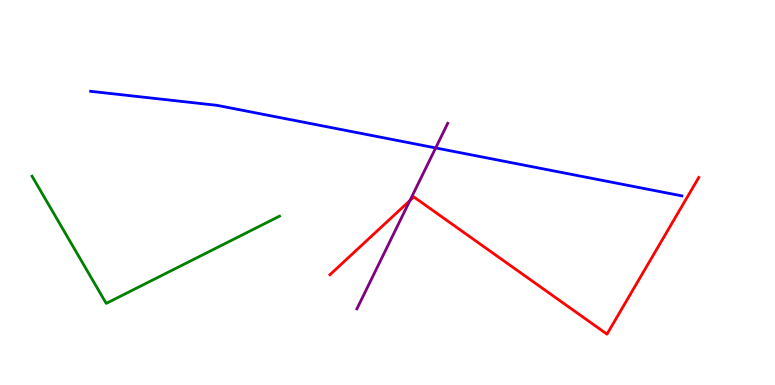[{'lines': ['blue', 'red'], 'intersections': []}, {'lines': ['green', 'red'], 'intersections': []}, {'lines': ['purple', 'red'], 'intersections': [{'x': 5.29, 'y': 4.79}]}, {'lines': ['blue', 'green'], 'intersections': []}, {'lines': ['blue', 'purple'], 'intersections': [{'x': 5.62, 'y': 6.16}]}, {'lines': ['green', 'purple'], 'intersections': []}]